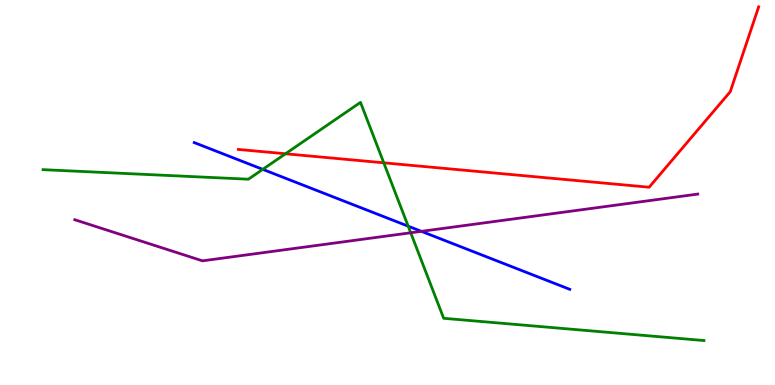[{'lines': ['blue', 'red'], 'intersections': []}, {'lines': ['green', 'red'], 'intersections': [{'x': 3.68, 'y': 6.01}, {'x': 4.95, 'y': 5.77}]}, {'lines': ['purple', 'red'], 'intersections': []}, {'lines': ['blue', 'green'], 'intersections': [{'x': 3.39, 'y': 5.6}, {'x': 5.27, 'y': 4.13}]}, {'lines': ['blue', 'purple'], 'intersections': [{'x': 5.44, 'y': 3.99}]}, {'lines': ['green', 'purple'], 'intersections': [{'x': 5.3, 'y': 3.95}]}]